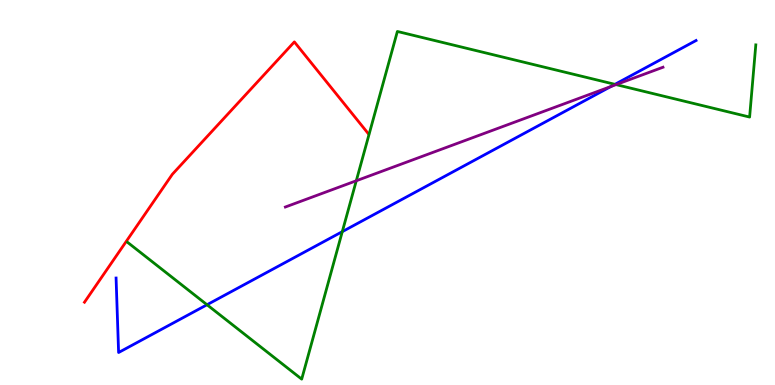[{'lines': ['blue', 'red'], 'intersections': []}, {'lines': ['green', 'red'], 'intersections': []}, {'lines': ['purple', 'red'], 'intersections': []}, {'lines': ['blue', 'green'], 'intersections': [{'x': 2.67, 'y': 2.08}, {'x': 4.42, 'y': 3.98}, {'x': 7.93, 'y': 7.81}]}, {'lines': ['blue', 'purple'], 'intersections': [{'x': 7.88, 'y': 7.75}]}, {'lines': ['green', 'purple'], 'intersections': [{'x': 4.6, 'y': 5.31}, {'x': 7.95, 'y': 7.8}]}]